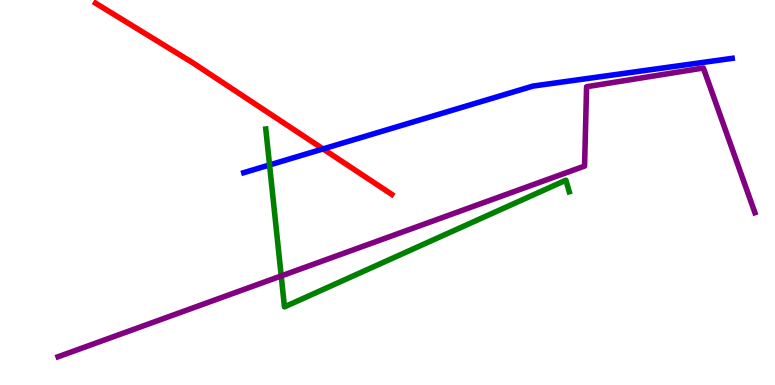[{'lines': ['blue', 'red'], 'intersections': [{'x': 4.17, 'y': 6.13}]}, {'lines': ['green', 'red'], 'intersections': []}, {'lines': ['purple', 'red'], 'intersections': []}, {'lines': ['blue', 'green'], 'intersections': [{'x': 3.48, 'y': 5.72}]}, {'lines': ['blue', 'purple'], 'intersections': []}, {'lines': ['green', 'purple'], 'intersections': [{'x': 3.63, 'y': 2.83}]}]